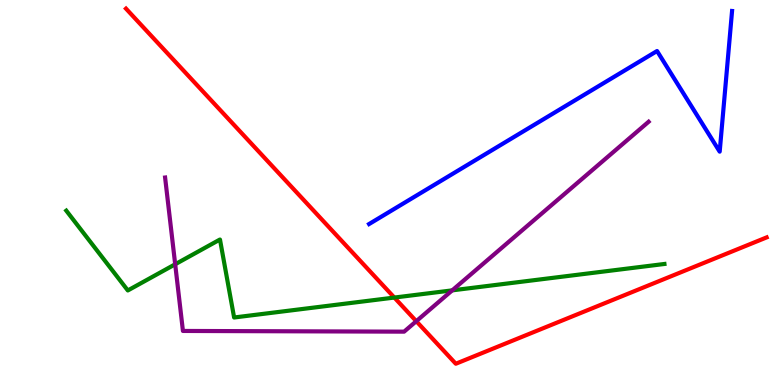[{'lines': ['blue', 'red'], 'intersections': []}, {'lines': ['green', 'red'], 'intersections': [{'x': 5.09, 'y': 2.27}]}, {'lines': ['purple', 'red'], 'intersections': [{'x': 5.37, 'y': 1.66}]}, {'lines': ['blue', 'green'], 'intersections': []}, {'lines': ['blue', 'purple'], 'intersections': []}, {'lines': ['green', 'purple'], 'intersections': [{'x': 2.26, 'y': 3.14}, {'x': 5.83, 'y': 2.46}]}]